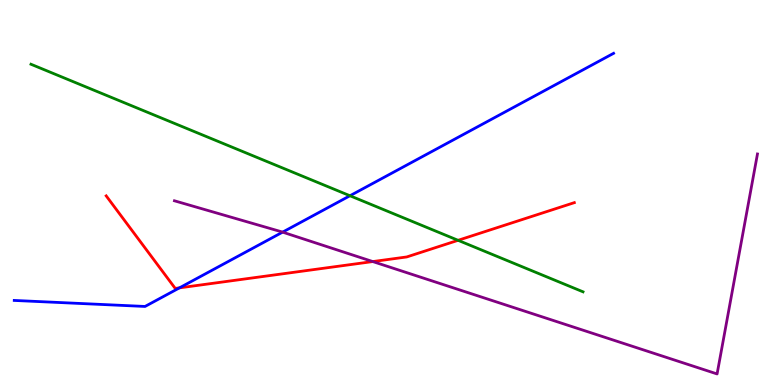[{'lines': ['blue', 'red'], 'intersections': [{'x': 2.32, 'y': 2.52}]}, {'lines': ['green', 'red'], 'intersections': [{'x': 5.91, 'y': 3.76}]}, {'lines': ['purple', 'red'], 'intersections': [{'x': 4.81, 'y': 3.21}]}, {'lines': ['blue', 'green'], 'intersections': [{'x': 4.52, 'y': 4.92}]}, {'lines': ['blue', 'purple'], 'intersections': [{'x': 3.65, 'y': 3.97}]}, {'lines': ['green', 'purple'], 'intersections': []}]